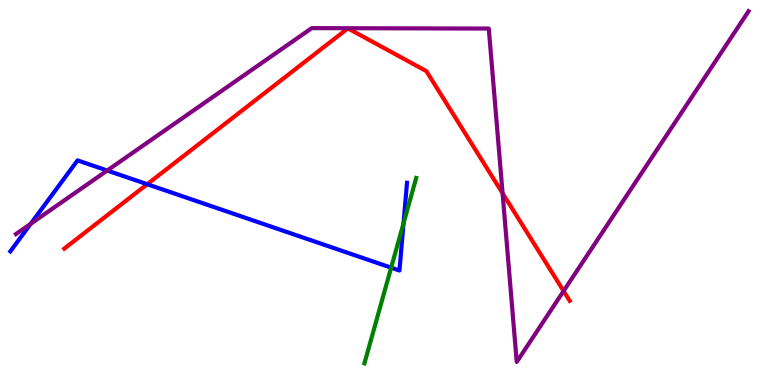[{'lines': ['blue', 'red'], 'intersections': [{'x': 1.9, 'y': 5.22}]}, {'lines': ['green', 'red'], 'intersections': []}, {'lines': ['purple', 'red'], 'intersections': [{'x': 6.48, 'y': 4.98}, {'x': 7.27, 'y': 2.44}]}, {'lines': ['blue', 'green'], 'intersections': [{'x': 5.05, 'y': 3.05}, {'x': 5.21, 'y': 4.2}]}, {'lines': ['blue', 'purple'], 'intersections': [{'x': 0.397, 'y': 4.19}, {'x': 1.38, 'y': 5.57}]}, {'lines': ['green', 'purple'], 'intersections': []}]